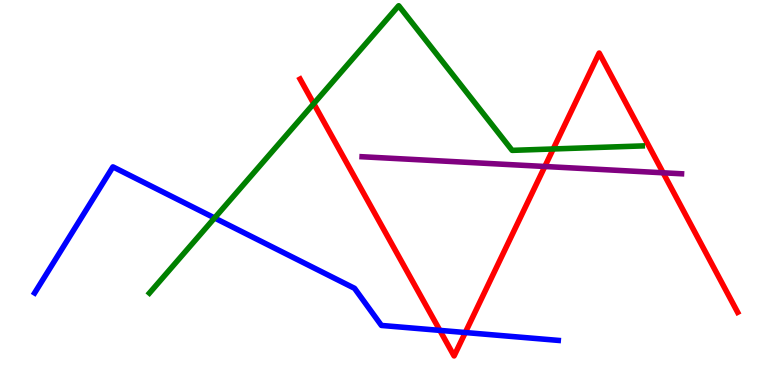[{'lines': ['blue', 'red'], 'intersections': [{'x': 5.68, 'y': 1.42}, {'x': 6.0, 'y': 1.36}]}, {'lines': ['green', 'red'], 'intersections': [{'x': 4.05, 'y': 7.31}, {'x': 7.14, 'y': 6.13}]}, {'lines': ['purple', 'red'], 'intersections': [{'x': 7.03, 'y': 5.68}, {'x': 8.56, 'y': 5.51}]}, {'lines': ['blue', 'green'], 'intersections': [{'x': 2.77, 'y': 4.34}]}, {'lines': ['blue', 'purple'], 'intersections': []}, {'lines': ['green', 'purple'], 'intersections': []}]